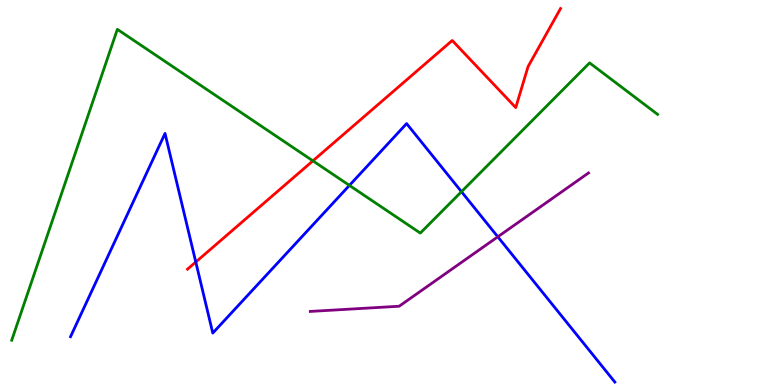[{'lines': ['blue', 'red'], 'intersections': [{'x': 2.53, 'y': 3.19}]}, {'lines': ['green', 'red'], 'intersections': [{'x': 4.04, 'y': 5.82}]}, {'lines': ['purple', 'red'], 'intersections': []}, {'lines': ['blue', 'green'], 'intersections': [{'x': 4.51, 'y': 5.18}, {'x': 5.95, 'y': 5.02}]}, {'lines': ['blue', 'purple'], 'intersections': [{'x': 6.42, 'y': 3.85}]}, {'lines': ['green', 'purple'], 'intersections': []}]